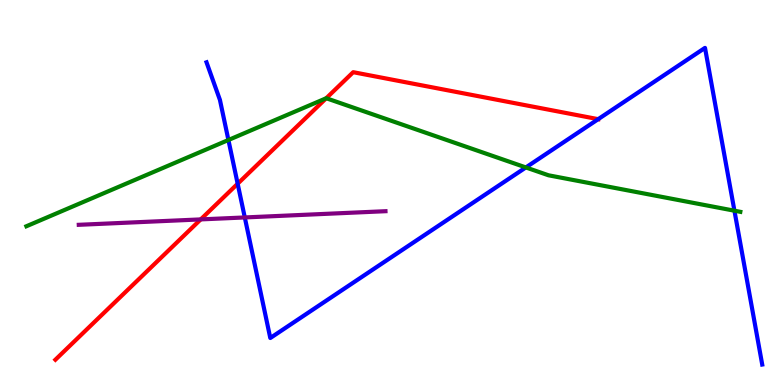[{'lines': ['blue', 'red'], 'intersections': [{'x': 3.07, 'y': 5.23}, {'x': 7.72, 'y': 6.9}]}, {'lines': ['green', 'red'], 'intersections': [{'x': 4.21, 'y': 7.45}]}, {'lines': ['purple', 'red'], 'intersections': [{'x': 2.59, 'y': 4.3}]}, {'lines': ['blue', 'green'], 'intersections': [{'x': 2.95, 'y': 6.36}, {'x': 6.79, 'y': 5.65}, {'x': 9.48, 'y': 4.53}]}, {'lines': ['blue', 'purple'], 'intersections': [{'x': 3.16, 'y': 4.35}]}, {'lines': ['green', 'purple'], 'intersections': []}]